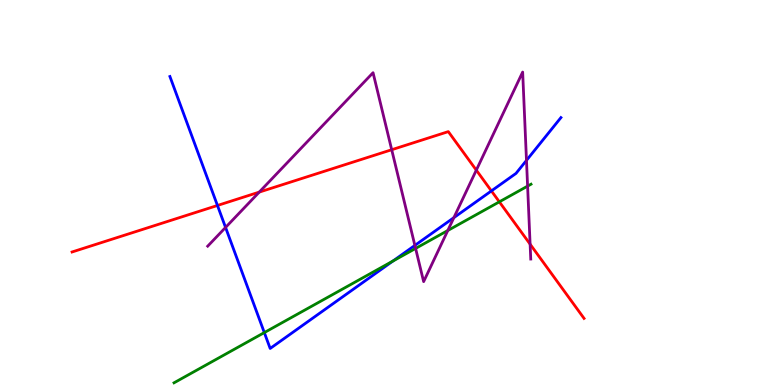[{'lines': ['blue', 'red'], 'intersections': [{'x': 2.81, 'y': 4.66}, {'x': 6.34, 'y': 5.04}]}, {'lines': ['green', 'red'], 'intersections': [{'x': 6.44, 'y': 4.76}]}, {'lines': ['purple', 'red'], 'intersections': [{'x': 3.34, 'y': 5.01}, {'x': 5.05, 'y': 6.11}, {'x': 6.15, 'y': 5.58}, {'x': 6.84, 'y': 3.66}]}, {'lines': ['blue', 'green'], 'intersections': [{'x': 3.41, 'y': 1.36}, {'x': 5.07, 'y': 3.22}]}, {'lines': ['blue', 'purple'], 'intersections': [{'x': 2.91, 'y': 4.09}, {'x': 5.35, 'y': 3.63}, {'x': 5.86, 'y': 4.35}, {'x': 6.79, 'y': 5.83}]}, {'lines': ['green', 'purple'], 'intersections': [{'x': 5.36, 'y': 3.55}, {'x': 5.78, 'y': 4.01}, {'x': 6.81, 'y': 5.17}]}]